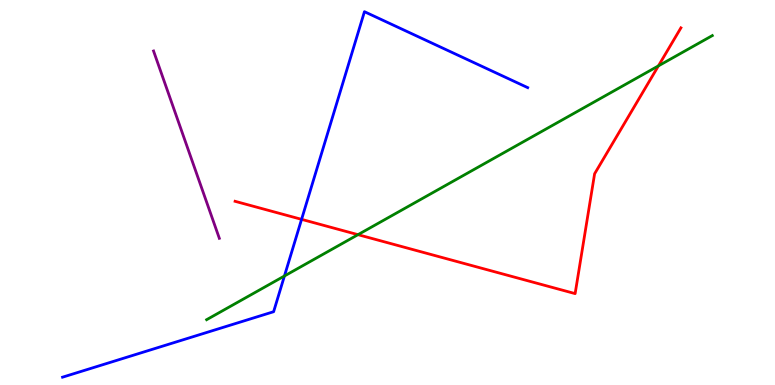[{'lines': ['blue', 'red'], 'intersections': [{'x': 3.89, 'y': 4.3}]}, {'lines': ['green', 'red'], 'intersections': [{'x': 4.62, 'y': 3.9}, {'x': 8.5, 'y': 8.29}]}, {'lines': ['purple', 'red'], 'intersections': []}, {'lines': ['blue', 'green'], 'intersections': [{'x': 3.67, 'y': 2.83}]}, {'lines': ['blue', 'purple'], 'intersections': []}, {'lines': ['green', 'purple'], 'intersections': []}]